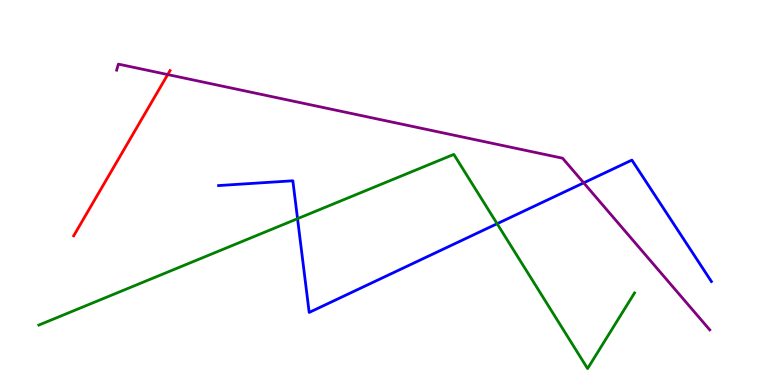[{'lines': ['blue', 'red'], 'intersections': []}, {'lines': ['green', 'red'], 'intersections': []}, {'lines': ['purple', 'red'], 'intersections': [{'x': 2.16, 'y': 8.06}]}, {'lines': ['blue', 'green'], 'intersections': [{'x': 3.84, 'y': 4.32}, {'x': 6.41, 'y': 4.19}]}, {'lines': ['blue', 'purple'], 'intersections': [{'x': 7.53, 'y': 5.25}]}, {'lines': ['green', 'purple'], 'intersections': []}]